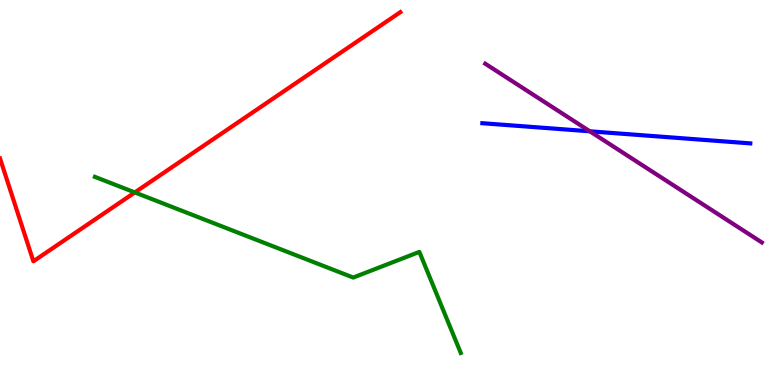[{'lines': ['blue', 'red'], 'intersections': []}, {'lines': ['green', 'red'], 'intersections': [{'x': 1.74, 'y': 5.0}]}, {'lines': ['purple', 'red'], 'intersections': []}, {'lines': ['blue', 'green'], 'intersections': []}, {'lines': ['blue', 'purple'], 'intersections': [{'x': 7.61, 'y': 6.59}]}, {'lines': ['green', 'purple'], 'intersections': []}]